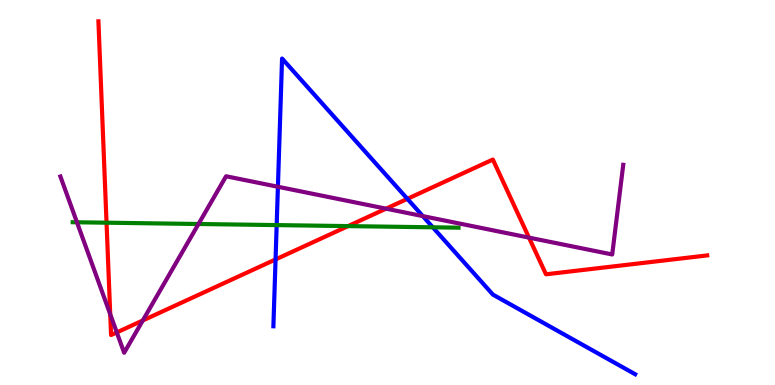[{'lines': ['blue', 'red'], 'intersections': [{'x': 3.56, 'y': 3.26}, {'x': 5.26, 'y': 4.84}]}, {'lines': ['green', 'red'], 'intersections': [{'x': 1.37, 'y': 4.22}, {'x': 4.49, 'y': 4.13}]}, {'lines': ['purple', 'red'], 'intersections': [{'x': 1.42, 'y': 1.84}, {'x': 1.51, 'y': 1.37}, {'x': 1.84, 'y': 1.68}, {'x': 4.98, 'y': 4.58}, {'x': 6.83, 'y': 3.83}]}, {'lines': ['blue', 'green'], 'intersections': [{'x': 3.57, 'y': 4.15}, {'x': 5.58, 'y': 4.1}]}, {'lines': ['blue', 'purple'], 'intersections': [{'x': 3.59, 'y': 5.15}, {'x': 5.46, 'y': 4.39}]}, {'lines': ['green', 'purple'], 'intersections': [{'x': 0.993, 'y': 4.23}, {'x': 2.56, 'y': 4.18}]}]